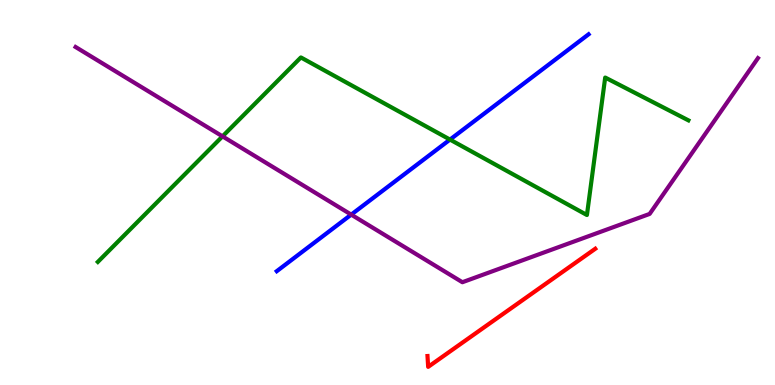[{'lines': ['blue', 'red'], 'intersections': []}, {'lines': ['green', 'red'], 'intersections': []}, {'lines': ['purple', 'red'], 'intersections': []}, {'lines': ['blue', 'green'], 'intersections': [{'x': 5.81, 'y': 6.37}]}, {'lines': ['blue', 'purple'], 'intersections': [{'x': 4.53, 'y': 4.43}]}, {'lines': ['green', 'purple'], 'intersections': [{'x': 2.87, 'y': 6.46}]}]